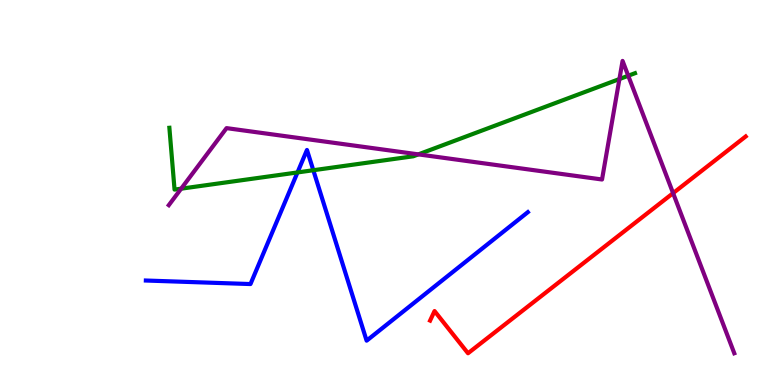[{'lines': ['blue', 'red'], 'intersections': []}, {'lines': ['green', 'red'], 'intersections': []}, {'lines': ['purple', 'red'], 'intersections': [{'x': 8.69, 'y': 4.98}]}, {'lines': ['blue', 'green'], 'intersections': [{'x': 3.84, 'y': 5.52}, {'x': 4.04, 'y': 5.58}]}, {'lines': ['blue', 'purple'], 'intersections': []}, {'lines': ['green', 'purple'], 'intersections': [{'x': 2.34, 'y': 5.1}, {'x': 5.4, 'y': 5.99}, {'x': 7.99, 'y': 7.95}, {'x': 8.11, 'y': 8.03}]}]